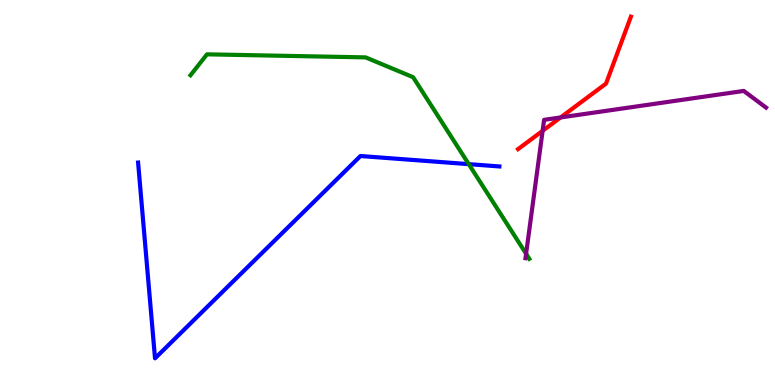[{'lines': ['blue', 'red'], 'intersections': []}, {'lines': ['green', 'red'], 'intersections': []}, {'lines': ['purple', 'red'], 'intersections': [{'x': 7.0, 'y': 6.6}, {'x': 7.23, 'y': 6.95}]}, {'lines': ['blue', 'green'], 'intersections': [{'x': 6.05, 'y': 5.74}]}, {'lines': ['blue', 'purple'], 'intersections': []}, {'lines': ['green', 'purple'], 'intersections': [{'x': 6.79, 'y': 3.41}]}]